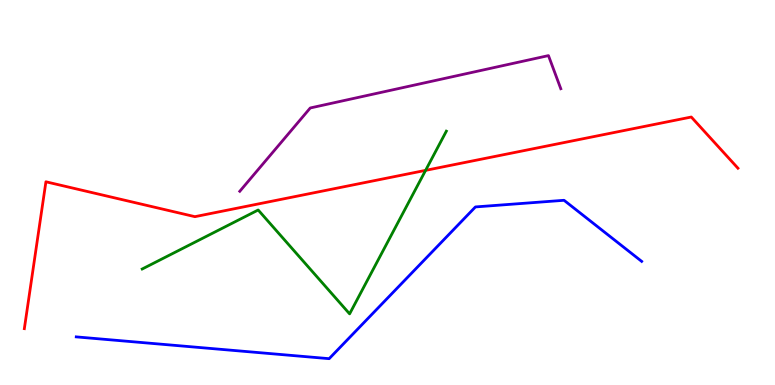[{'lines': ['blue', 'red'], 'intersections': []}, {'lines': ['green', 'red'], 'intersections': [{'x': 5.49, 'y': 5.58}]}, {'lines': ['purple', 'red'], 'intersections': []}, {'lines': ['blue', 'green'], 'intersections': []}, {'lines': ['blue', 'purple'], 'intersections': []}, {'lines': ['green', 'purple'], 'intersections': []}]